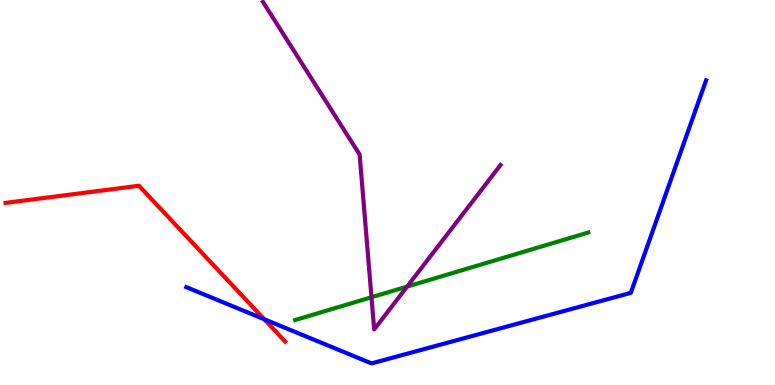[{'lines': ['blue', 'red'], 'intersections': [{'x': 3.41, 'y': 1.71}]}, {'lines': ['green', 'red'], 'intersections': []}, {'lines': ['purple', 'red'], 'intersections': []}, {'lines': ['blue', 'green'], 'intersections': []}, {'lines': ['blue', 'purple'], 'intersections': []}, {'lines': ['green', 'purple'], 'intersections': [{'x': 4.79, 'y': 2.28}, {'x': 5.25, 'y': 2.56}]}]